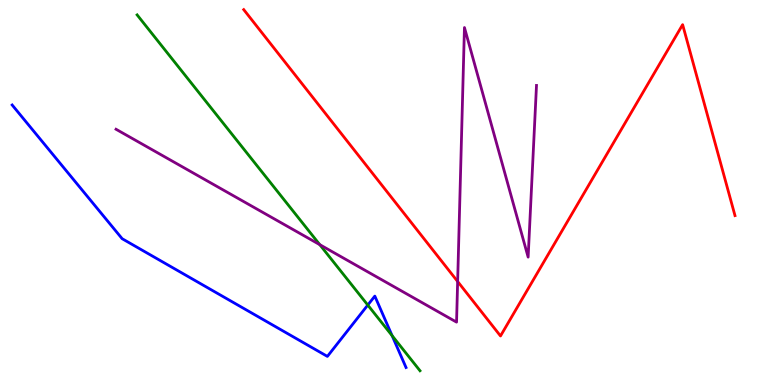[{'lines': ['blue', 'red'], 'intersections': []}, {'lines': ['green', 'red'], 'intersections': []}, {'lines': ['purple', 'red'], 'intersections': [{'x': 5.91, 'y': 2.69}]}, {'lines': ['blue', 'green'], 'intersections': [{'x': 4.75, 'y': 2.08}, {'x': 5.06, 'y': 1.28}]}, {'lines': ['blue', 'purple'], 'intersections': []}, {'lines': ['green', 'purple'], 'intersections': [{'x': 4.13, 'y': 3.65}]}]